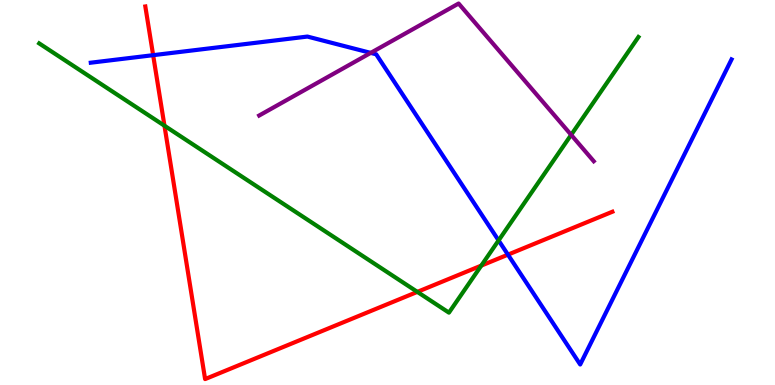[{'lines': ['blue', 'red'], 'intersections': [{'x': 1.98, 'y': 8.57}, {'x': 6.55, 'y': 3.39}]}, {'lines': ['green', 'red'], 'intersections': [{'x': 2.12, 'y': 6.73}, {'x': 5.39, 'y': 2.42}, {'x': 6.21, 'y': 3.1}]}, {'lines': ['purple', 'red'], 'intersections': []}, {'lines': ['blue', 'green'], 'intersections': [{'x': 6.43, 'y': 3.76}]}, {'lines': ['blue', 'purple'], 'intersections': [{'x': 4.78, 'y': 8.63}]}, {'lines': ['green', 'purple'], 'intersections': [{'x': 7.37, 'y': 6.5}]}]